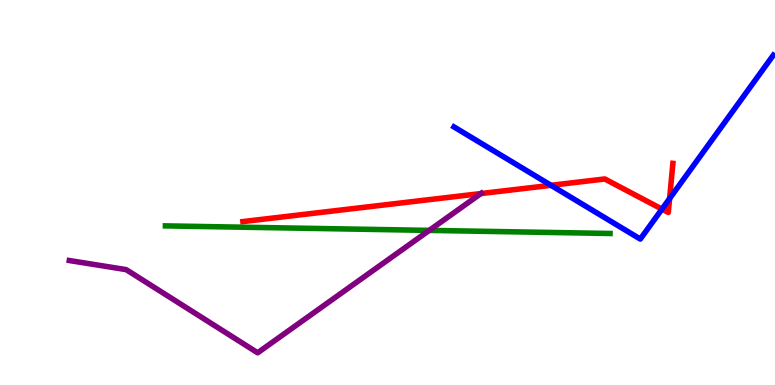[{'lines': ['blue', 'red'], 'intersections': [{'x': 7.11, 'y': 5.19}, {'x': 8.54, 'y': 4.57}, {'x': 8.64, 'y': 4.84}]}, {'lines': ['green', 'red'], 'intersections': []}, {'lines': ['purple', 'red'], 'intersections': [{'x': 6.2, 'y': 4.97}]}, {'lines': ['blue', 'green'], 'intersections': []}, {'lines': ['blue', 'purple'], 'intersections': []}, {'lines': ['green', 'purple'], 'intersections': [{'x': 5.54, 'y': 4.02}]}]